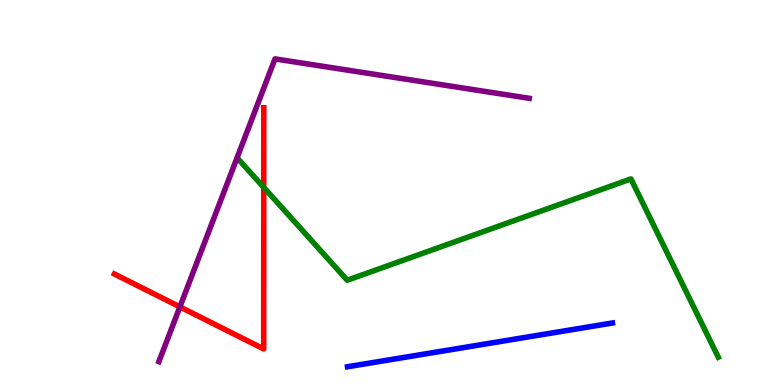[{'lines': ['blue', 'red'], 'intersections': []}, {'lines': ['green', 'red'], 'intersections': [{'x': 3.4, 'y': 5.13}]}, {'lines': ['purple', 'red'], 'intersections': [{'x': 2.32, 'y': 2.03}]}, {'lines': ['blue', 'green'], 'intersections': []}, {'lines': ['blue', 'purple'], 'intersections': []}, {'lines': ['green', 'purple'], 'intersections': []}]